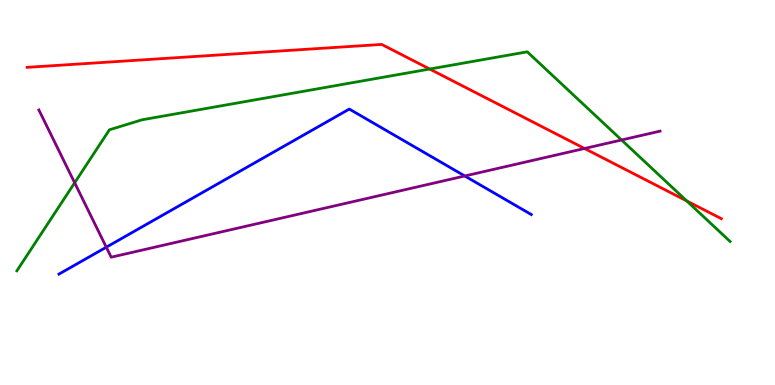[{'lines': ['blue', 'red'], 'intersections': []}, {'lines': ['green', 'red'], 'intersections': [{'x': 5.54, 'y': 8.21}, {'x': 8.86, 'y': 4.78}]}, {'lines': ['purple', 'red'], 'intersections': [{'x': 7.54, 'y': 6.14}]}, {'lines': ['blue', 'green'], 'intersections': []}, {'lines': ['blue', 'purple'], 'intersections': [{'x': 1.37, 'y': 3.58}, {'x': 6.0, 'y': 5.43}]}, {'lines': ['green', 'purple'], 'intersections': [{'x': 0.963, 'y': 5.25}, {'x': 8.02, 'y': 6.36}]}]